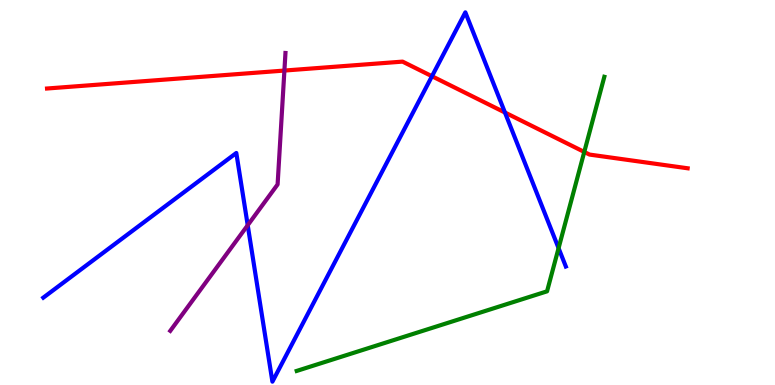[{'lines': ['blue', 'red'], 'intersections': [{'x': 5.57, 'y': 8.02}, {'x': 6.52, 'y': 7.08}]}, {'lines': ['green', 'red'], 'intersections': [{'x': 7.54, 'y': 6.05}]}, {'lines': ['purple', 'red'], 'intersections': [{'x': 3.67, 'y': 8.17}]}, {'lines': ['blue', 'green'], 'intersections': [{'x': 7.21, 'y': 3.55}]}, {'lines': ['blue', 'purple'], 'intersections': [{'x': 3.2, 'y': 4.15}]}, {'lines': ['green', 'purple'], 'intersections': []}]